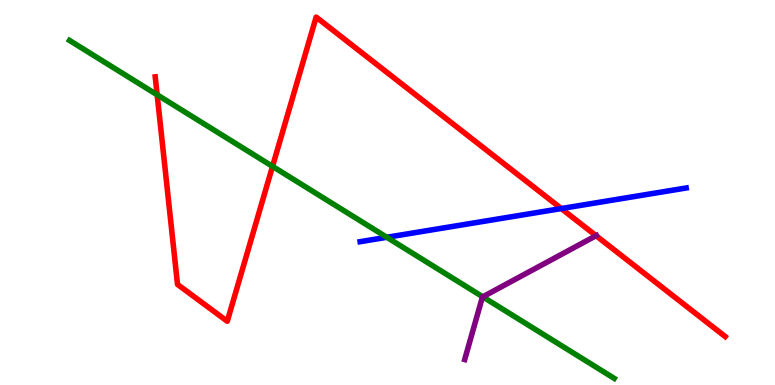[{'lines': ['blue', 'red'], 'intersections': [{'x': 7.24, 'y': 4.58}]}, {'lines': ['green', 'red'], 'intersections': [{'x': 2.03, 'y': 7.54}, {'x': 3.52, 'y': 5.68}]}, {'lines': ['purple', 'red'], 'intersections': [{'x': 7.69, 'y': 3.88}]}, {'lines': ['blue', 'green'], 'intersections': [{'x': 4.99, 'y': 3.84}]}, {'lines': ['blue', 'purple'], 'intersections': []}, {'lines': ['green', 'purple'], 'intersections': [{'x': 6.23, 'y': 2.29}]}]